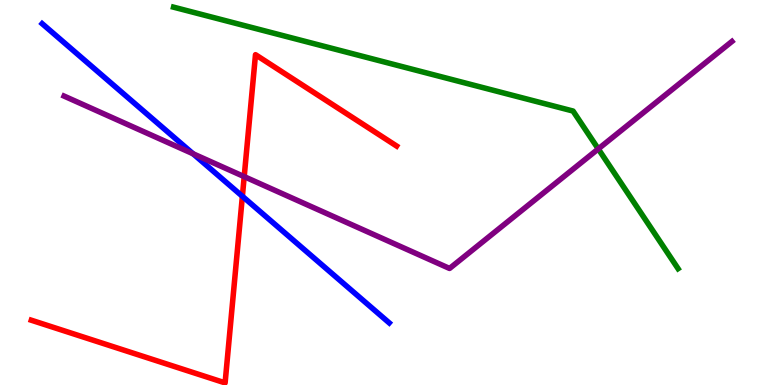[{'lines': ['blue', 'red'], 'intersections': [{'x': 3.13, 'y': 4.9}]}, {'lines': ['green', 'red'], 'intersections': []}, {'lines': ['purple', 'red'], 'intersections': [{'x': 3.15, 'y': 5.41}]}, {'lines': ['blue', 'green'], 'intersections': []}, {'lines': ['blue', 'purple'], 'intersections': [{'x': 2.49, 'y': 6.01}]}, {'lines': ['green', 'purple'], 'intersections': [{'x': 7.72, 'y': 6.13}]}]